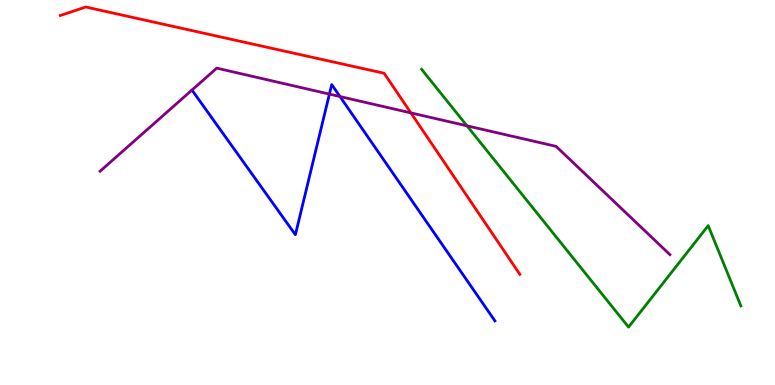[{'lines': ['blue', 'red'], 'intersections': []}, {'lines': ['green', 'red'], 'intersections': []}, {'lines': ['purple', 'red'], 'intersections': [{'x': 5.3, 'y': 7.07}]}, {'lines': ['blue', 'green'], 'intersections': []}, {'lines': ['blue', 'purple'], 'intersections': [{'x': 4.25, 'y': 7.56}, {'x': 4.39, 'y': 7.49}]}, {'lines': ['green', 'purple'], 'intersections': [{'x': 6.03, 'y': 6.73}]}]